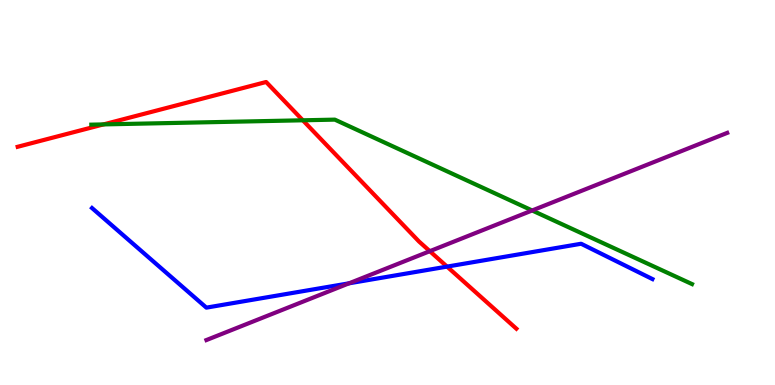[{'lines': ['blue', 'red'], 'intersections': [{'x': 5.77, 'y': 3.08}]}, {'lines': ['green', 'red'], 'intersections': [{'x': 1.34, 'y': 6.77}, {'x': 3.91, 'y': 6.88}]}, {'lines': ['purple', 'red'], 'intersections': [{'x': 5.55, 'y': 3.48}]}, {'lines': ['blue', 'green'], 'intersections': []}, {'lines': ['blue', 'purple'], 'intersections': [{'x': 4.5, 'y': 2.64}]}, {'lines': ['green', 'purple'], 'intersections': [{'x': 6.87, 'y': 4.53}]}]